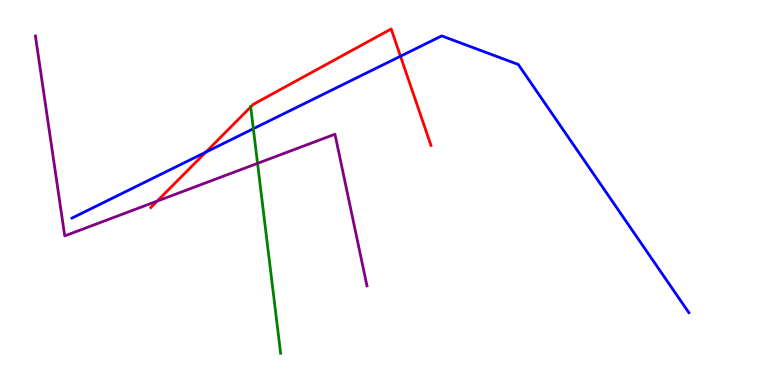[{'lines': ['blue', 'red'], 'intersections': [{'x': 2.66, 'y': 6.05}, {'x': 5.17, 'y': 8.54}]}, {'lines': ['green', 'red'], 'intersections': [{'x': 3.23, 'y': 7.22}]}, {'lines': ['purple', 'red'], 'intersections': [{'x': 2.03, 'y': 4.78}]}, {'lines': ['blue', 'green'], 'intersections': [{'x': 3.27, 'y': 6.66}]}, {'lines': ['blue', 'purple'], 'intersections': []}, {'lines': ['green', 'purple'], 'intersections': [{'x': 3.32, 'y': 5.76}]}]